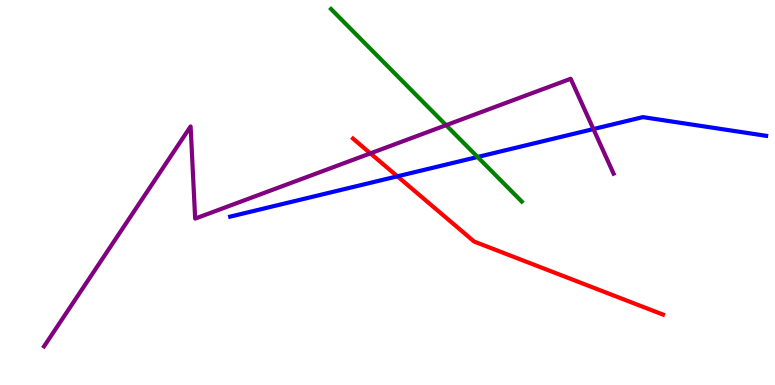[{'lines': ['blue', 'red'], 'intersections': [{'x': 5.13, 'y': 5.42}]}, {'lines': ['green', 'red'], 'intersections': []}, {'lines': ['purple', 'red'], 'intersections': [{'x': 4.78, 'y': 6.02}]}, {'lines': ['blue', 'green'], 'intersections': [{'x': 6.16, 'y': 5.92}]}, {'lines': ['blue', 'purple'], 'intersections': [{'x': 7.66, 'y': 6.65}]}, {'lines': ['green', 'purple'], 'intersections': [{'x': 5.76, 'y': 6.75}]}]